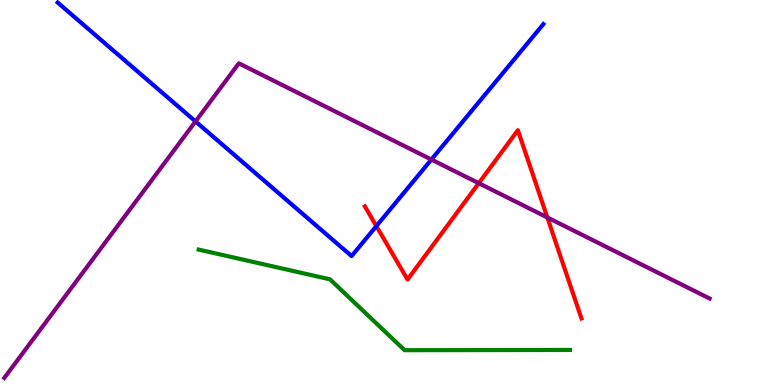[{'lines': ['blue', 'red'], 'intersections': [{'x': 4.86, 'y': 4.13}]}, {'lines': ['green', 'red'], 'intersections': []}, {'lines': ['purple', 'red'], 'intersections': [{'x': 6.18, 'y': 5.24}, {'x': 7.06, 'y': 4.35}]}, {'lines': ['blue', 'green'], 'intersections': []}, {'lines': ['blue', 'purple'], 'intersections': [{'x': 2.52, 'y': 6.85}, {'x': 5.57, 'y': 5.86}]}, {'lines': ['green', 'purple'], 'intersections': []}]